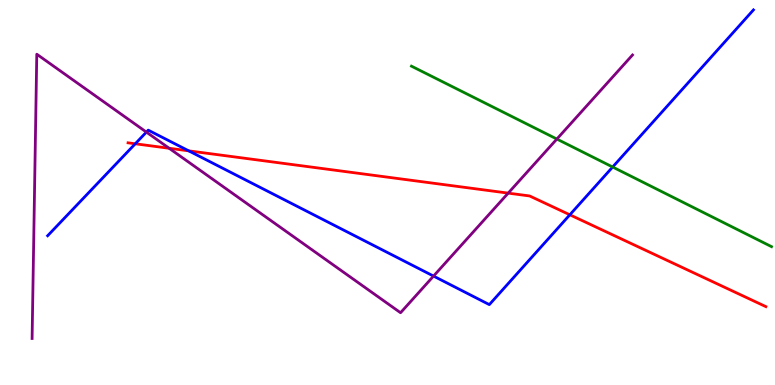[{'lines': ['blue', 'red'], 'intersections': [{'x': 1.75, 'y': 6.27}, {'x': 2.44, 'y': 6.08}, {'x': 7.35, 'y': 4.42}]}, {'lines': ['green', 'red'], 'intersections': []}, {'lines': ['purple', 'red'], 'intersections': [{'x': 2.18, 'y': 6.15}, {'x': 6.56, 'y': 4.98}]}, {'lines': ['blue', 'green'], 'intersections': [{'x': 7.91, 'y': 5.66}]}, {'lines': ['blue', 'purple'], 'intersections': [{'x': 1.89, 'y': 6.57}, {'x': 5.59, 'y': 2.83}]}, {'lines': ['green', 'purple'], 'intersections': [{'x': 7.19, 'y': 6.39}]}]